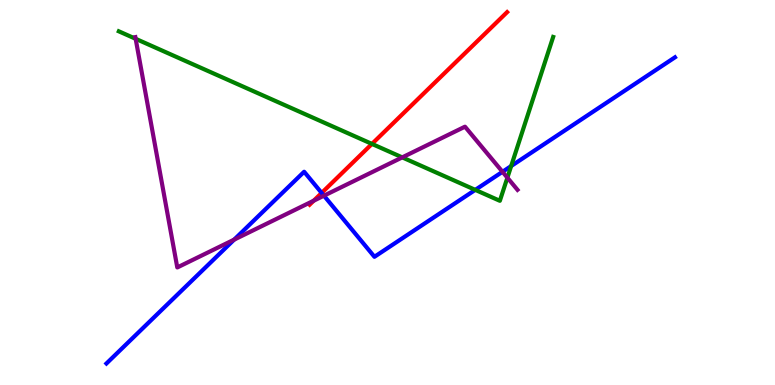[{'lines': ['blue', 'red'], 'intersections': [{'x': 4.15, 'y': 4.99}]}, {'lines': ['green', 'red'], 'intersections': [{'x': 4.8, 'y': 6.26}]}, {'lines': ['purple', 'red'], 'intersections': [{'x': 4.05, 'y': 4.79}]}, {'lines': ['blue', 'green'], 'intersections': [{'x': 6.13, 'y': 5.07}, {'x': 6.6, 'y': 5.69}]}, {'lines': ['blue', 'purple'], 'intersections': [{'x': 3.02, 'y': 3.78}, {'x': 4.18, 'y': 4.92}, {'x': 6.48, 'y': 5.54}]}, {'lines': ['green', 'purple'], 'intersections': [{'x': 1.75, 'y': 8.99}, {'x': 5.19, 'y': 5.91}, {'x': 6.55, 'y': 5.38}]}]